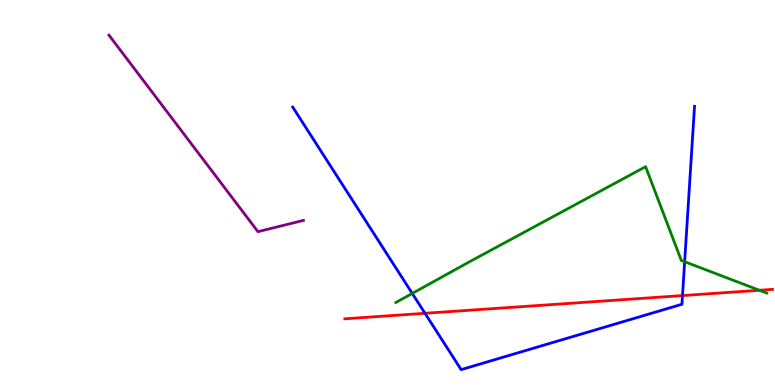[{'lines': ['blue', 'red'], 'intersections': [{'x': 5.48, 'y': 1.86}, {'x': 8.81, 'y': 2.32}]}, {'lines': ['green', 'red'], 'intersections': [{'x': 9.8, 'y': 2.46}]}, {'lines': ['purple', 'red'], 'intersections': []}, {'lines': ['blue', 'green'], 'intersections': [{'x': 5.32, 'y': 2.38}, {'x': 8.83, 'y': 3.2}]}, {'lines': ['blue', 'purple'], 'intersections': []}, {'lines': ['green', 'purple'], 'intersections': []}]